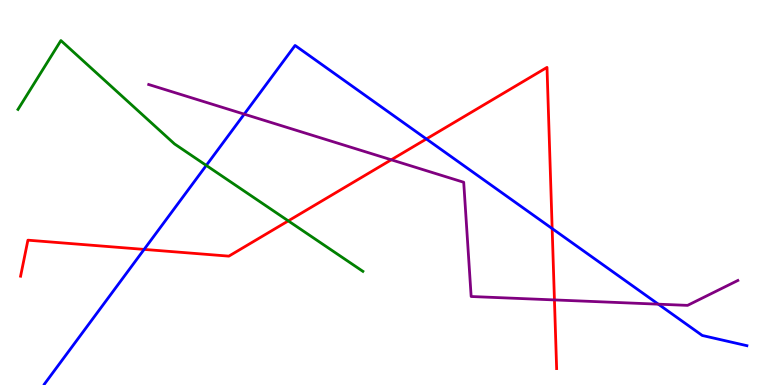[{'lines': ['blue', 'red'], 'intersections': [{'x': 1.86, 'y': 3.52}, {'x': 5.5, 'y': 6.39}, {'x': 7.12, 'y': 4.06}]}, {'lines': ['green', 'red'], 'intersections': [{'x': 3.72, 'y': 4.26}]}, {'lines': ['purple', 'red'], 'intersections': [{'x': 5.05, 'y': 5.85}, {'x': 7.15, 'y': 2.21}]}, {'lines': ['blue', 'green'], 'intersections': [{'x': 2.66, 'y': 5.7}]}, {'lines': ['blue', 'purple'], 'intersections': [{'x': 3.15, 'y': 7.03}, {'x': 8.49, 'y': 2.1}]}, {'lines': ['green', 'purple'], 'intersections': []}]